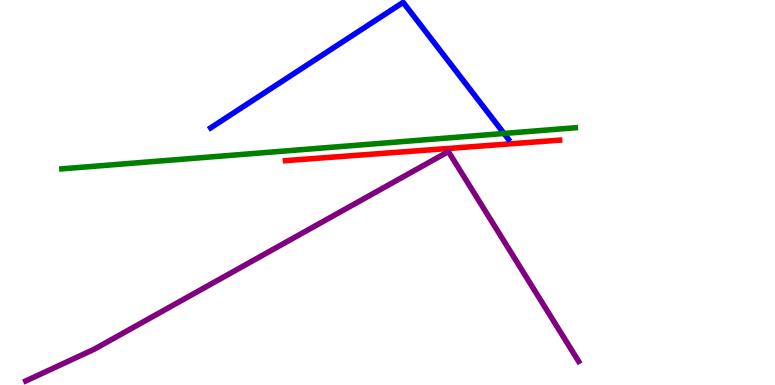[{'lines': ['blue', 'red'], 'intersections': []}, {'lines': ['green', 'red'], 'intersections': []}, {'lines': ['purple', 'red'], 'intersections': []}, {'lines': ['blue', 'green'], 'intersections': [{'x': 6.5, 'y': 6.53}]}, {'lines': ['blue', 'purple'], 'intersections': []}, {'lines': ['green', 'purple'], 'intersections': []}]